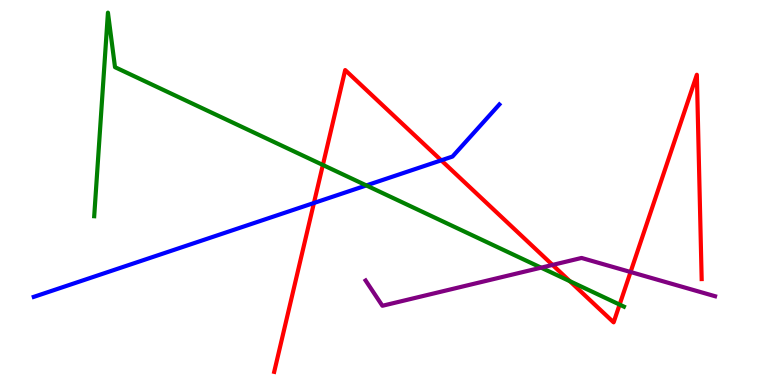[{'lines': ['blue', 'red'], 'intersections': [{'x': 4.05, 'y': 4.73}, {'x': 5.69, 'y': 5.84}]}, {'lines': ['green', 'red'], 'intersections': [{'x': 4.17, 'y': 5.71}, {'x': 7.35, 'y': 2.7}, {'x': 7.99, 'y': 2.09}]}, {'lines': ['purple', 'red'], 'intersections': [{'x': 7.13, 'y': 3.12}, {'x': 8.14, 'y': 2.93}]}, {'lines': ['blue', 'green'], 'intersections': [{'x': 4.73, 'y': 5.18}]}, {'lines': ['blue', 'purple'], 'intersections': []}, {'lines': ['green', 'purple'], 'intersections': [{'x': 6.98, 'y': 3.05}]}]